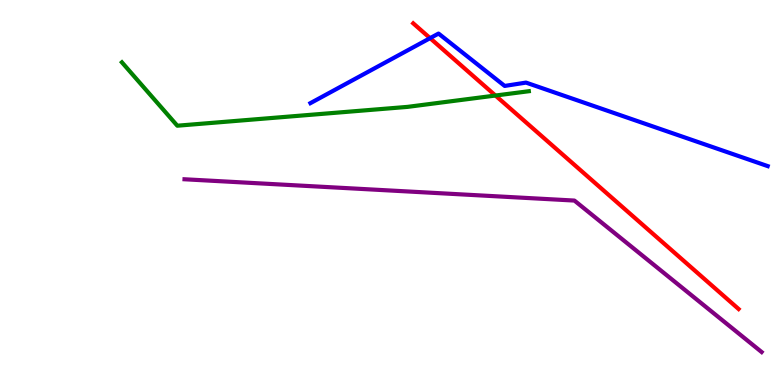[{'lines': ['blue', 'red'], 'intersections': [{'x': 5.55, 'y': 9.01}]}, {'lines': ['green', 'red'], 'intersections': [{'x': 6.39, 'y': 7.52}]}, {'lines': ['purple', 'red'], 'intersections': []}, {'lines': ['blue', 'green'], 'intersections': []}, {'lines': ['blue', 'purple'], 'intersections': []}, {'lines': ['green', 'purple'], 'intersections': []}]